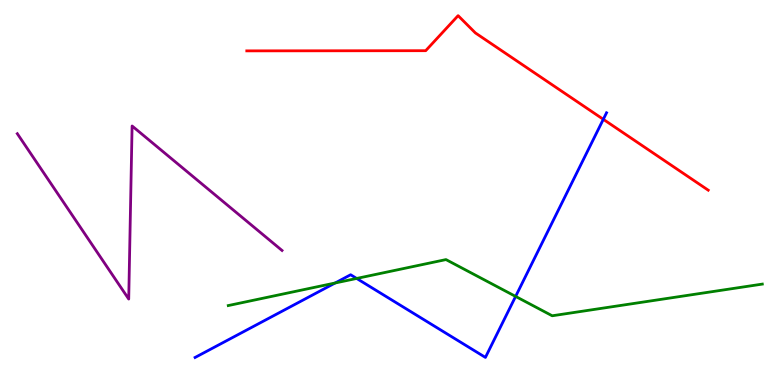[{'lines': ['blue', 'red'], 'intersections': [{'x': 7.78, 'y': 6.9}]}, {'lines': ['green', 'red'], 'intersections': []}, {'lines': ['purple', 'red'], 'intersections': []}, {'lines': ['blue', 'green'], 'intersections': [{'x': 4.32, 'y': 2.65}, {'x': 4.6, 'y': 2.77}, {'x': 6.65, 'y': 2.3}]}, {'lines': ['blue', 'purple'], 'intersections': []}, {'lines': ['green', 'purple'], 'intersections': []}]